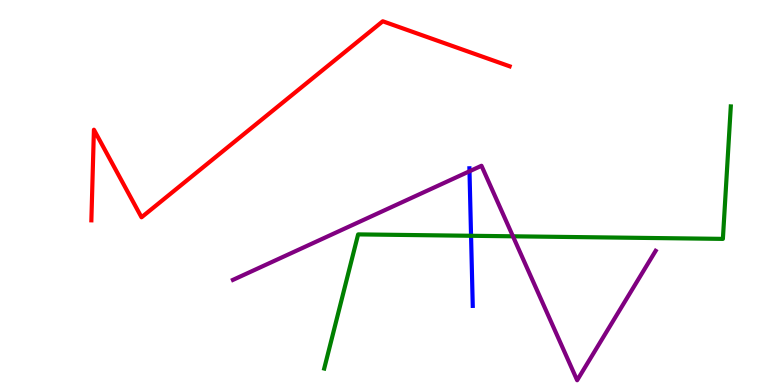[{'lines': ['blue', 'red'], 'intersections': []}, {'lines': ['green', 'red'], 'intersections': []}, {'lines': ['purple', 'red'], 'intersections': []}, {'lines': ['blue', 'green'], 'intersections': [{'x': 6.08, 'y': 3.88}]}, {'lines': ['blue', 'purple'], 'intersections': [{'x': 6.06, 'y': 5.55}]}, {'lines': ['green', 'purple'], 'intersections': [{'x': 6.62, 'y': 3.86}]}]